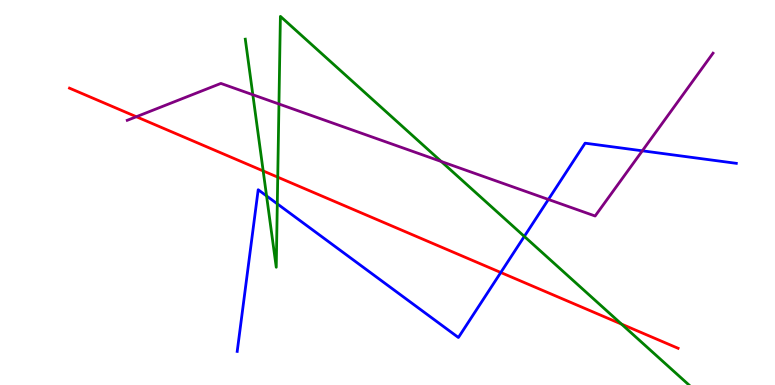[{'lines': ['blue', 'red'], 'intersections': [{'x': 6.46, 'y': 2.92}]}, {'lines': ['green', 'red'], 'intersections': [{'x': 3.4, 'y': 5.56}, {'x': 3.58, 'y': 5.4}, {'x': 8.02, 'y': 1.58}]}, {'lines': ['purple', 'red'], 'intersections': [{'x': 1.76, 'y': 6.97}]}, {'lines': ['blue', 'green'], 'intersections': [{'x': 3.44, 'y': 4.91}, {'x': 3.58, 'y': 4.71}, {'x': 6.77, 'y': 3.86}]}, {'lines': ['blue', 'purple'], 'intersections': [{'x': 7.08, 'y': 4.82}, {'x': 8.29, 'y': 6.08}]}, {'lines': ['green', 'purple'], 'intersections': [{'x': 3.26, 'y': 7.54}, {'x': 3.6, 'y': 7.3}, {'x': 5.69, 'y': 5.81}]}]